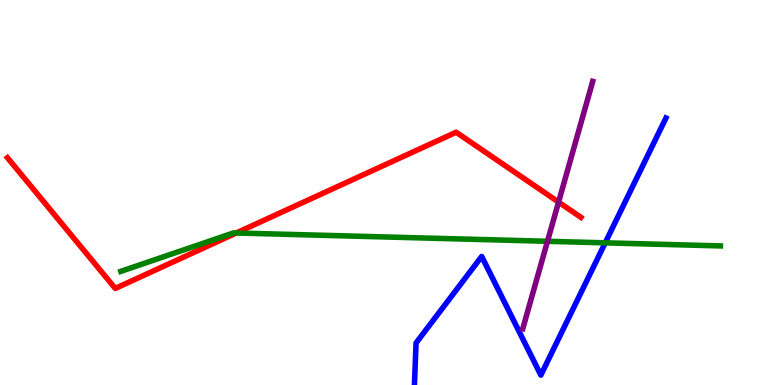[{'lines': ['blue', 'red'], 'intersections': []}, {'lines': ['green', 'red'], 'intersections': [{'x': 3.05, 'y': 3.95}]}, {'lines': ['purple', 'red'], 'intersections': [{'x': 7.21, 'y': 4.75}]}, {'lines': ['blue', 'green'], 'intersections': [{'x': 7.81, 'y': 3.69}]}, {'lines': ['blue', 'purple'], 'intersections': []}, {'lines': ['green', 'purple'], 'intersections': [{'x': 7.06, 'y': 3.73}]}]